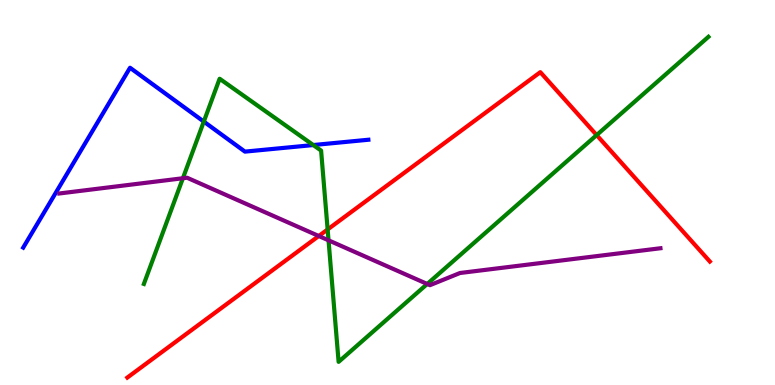[{'lines': ['blue', 'red'], 'intersections': []}, {'lines': ['green', 'red'], 'intersections': [{'x': 4.23, 'y': 4.04}, {'x': 7.7, 'y': 6.49}]}, {'lines': ['purple', 'red'], 'intersections': [{'x': 4.11, 'y': 3.87}]}, {'lines': ['blue', 'green'], 'intersections': [{'x': 2.63, 'y': 6.84}, {'x': 4.04, 'y': 6.23}]}, {'lines': ['blue', 'purple'], 'intersections': []}, {'lines': ['green', 'purple'], 'intersections': [{'x': 2.36, 'y': 5.37}, {'x': 4.24, 'y': 3.76}, {'x': 5.51, 'y': 2.62}]}]